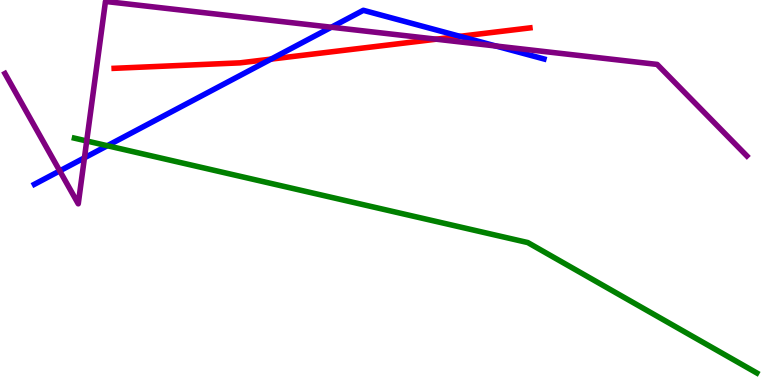[{'lines': ['blue', 'red'], 'intersections': [{'x': 3.5, 'y': 8.46}, {'x': 5.93, 'y': 9.06}]}, {'lines': ['green', 'red'], 'intersections': []}, {'lines': ['purple', 'red'], 'intersections': [{'x': 5.63, 'y': 8.98}]}, {'lines': ['blue', 'green'], 'intersections': [{'x': 1.38, 'y': 6.22}]}, {'lines': ['blue', 'purple'], 'intersections': [{'x': 0.771, 'y': 5.56}, {'x': 1.09, 'y': 5.9}, {'x': 4.28, 'y': 9.29}, {'x': 6.4, 'y': 8.81}]}, {'lines': ['green', 'purple'], 'intersections': [{'x': 1.12, 'y': 6.34}]}]